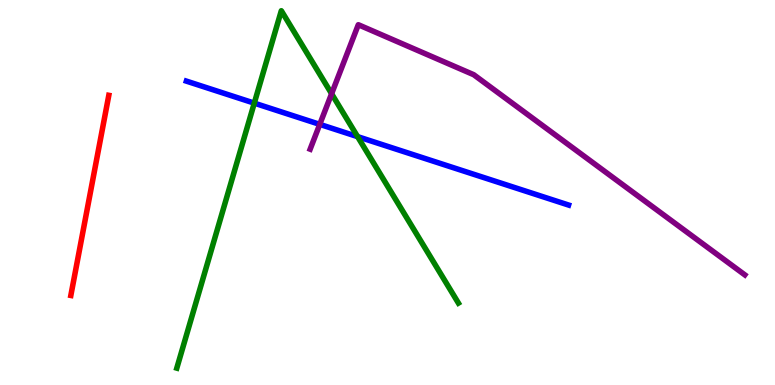[{'lines': ['blue', 'red'], 'intersections': []}, {'lines': ['green', 'red'], 'intersections': []}, {'lines': ['purple', 'red'], 'intersections': []}, {'lines': ['blue', 'green'], 'intersections': [{'x': 3.28, 'y': 7.32}, {'x': 4.61, 'y': 6.45}]}, {'lines': ['blue', 'purple'], 'intersections': [{'x': 4.13, 'y': 6.77}]}, {'lines': ['green', 'purple'], 'intersections': [{'x': 4.28, 'y': 7.57}]}]